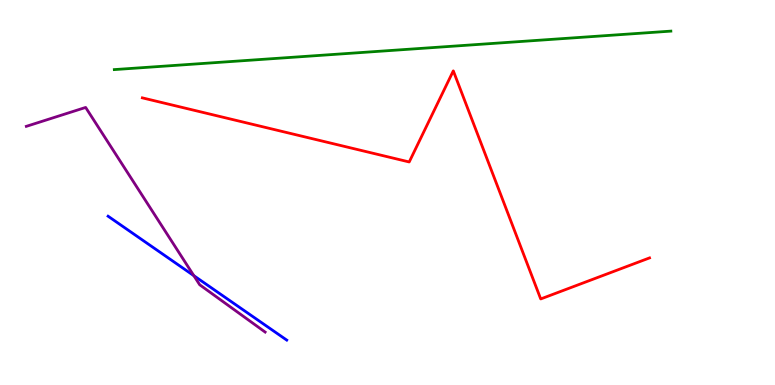[{'lines': ['blue', 'red'], 'intersections': []}, {'lines': ['green', 'red'], 'intersections': []}, {'lines': ['purple', 'red'], 'intersections': []}, {'lines': ['blue', 'green'], 'intersections': []}, {'lines': ['blue', 'purple'], 'intersections': [{'x': 2.5, 'y': 2.84}]}, {'lines': ['green', 'purple'], 'intersections': []}]